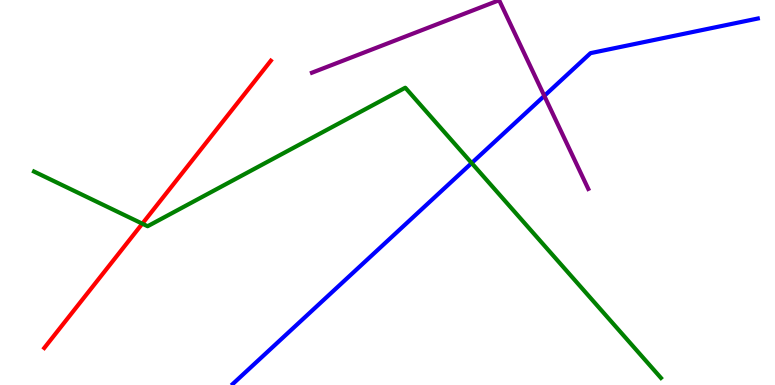[{'lines': ['blue', 'red'], 'intersections': []}, {'lines': ['green', 'red'], 'intersections': [{'x': 1.84, 'y': 4.19}]}, {'lines': ['purple', 'red'], 'intersections': []}, {'lines': ['blue', 'green'], 'intersections': [{'x': 6.09, 'y': 5.76}]}, {'lines': ['blue', 'purple'], 'intersections': [{'x': 7.02, 'y': 7.51}]}, {'lines': ['green', 'purple'], 'intersections': []}]